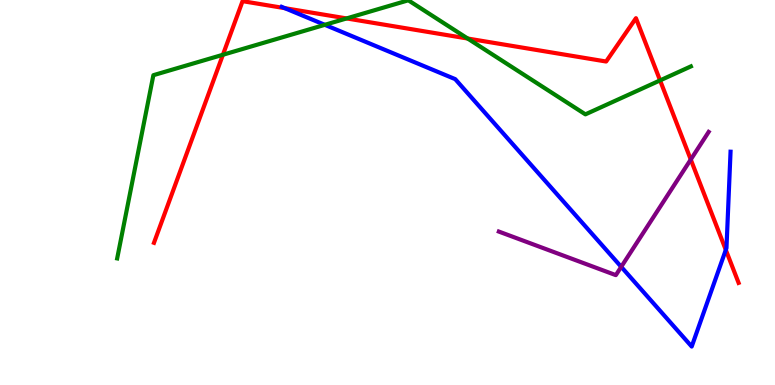[{'lines': ['blue', 'red'], 'intersections': [{'x': 3.68, 'y': 9.79}, {'x': 9.37, 'y': 3.51}]}, {'lines': ['green', 'red'], 'intersections': [{'x': 2.88, 'y': 8.58}, {'x': 4.47, 'y': 9.52}, {'x': 6.03, 'y': 9.0}, {'x': 8.52, 'y': 7.91}]}, {'lines': ['purple', 'red'], 'intersections': [{'x': 8.91, 'y': 5.86}]}, {'lines': ['blue', 'green'], 'intersections': [{'x': 4.19, 'y': 9.36}]}, {'lines': ['blue', 'purple'], 'intersections': [{'x': 8.02, 'y': 3.07}]}, {'lines': ['green', 'purple'], 'intersections': []}]